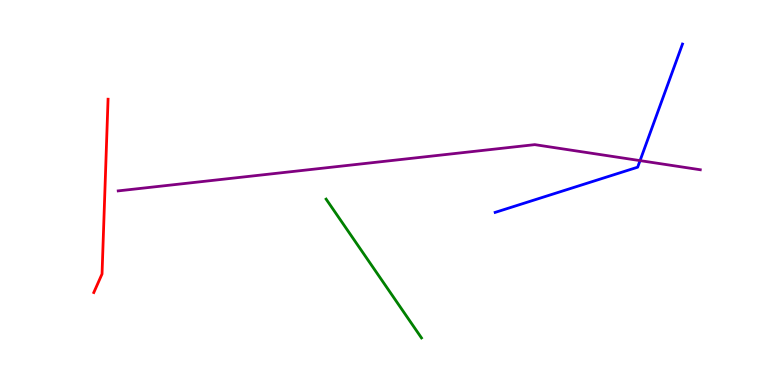[{'lines': ['blue', 'red'], 'intersections': []}, {'lines': ['green', 'red'], 'intersections': []}, {'lines': ['purple', 'red'], 'intersections': []}, {'lines': ['blue', 'green'], 'intersections': []}, {'lines': ['blue', 'purple'], 'intersections': [{'x': 8.26, 'y': 5.83}]}, {'lines': ['green', 'purple'], 'intersections': []}]